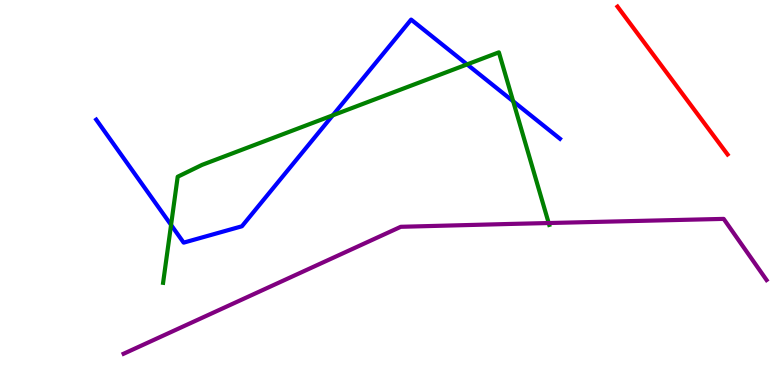[{'lines': ['blue', 'red'], 'intersections': []}, {'lines': ['green', 'red'], 'intersections': []}, {'lines': ['purple', 'red'], 'intersections': []}, {'lines': ['blue', 'green'], 'intersections': [{'x': 2.21, 'y': 4.16}, {'x': 4.29, 'y': 7.0}, {'x': 6.03, 'y': 8.33}, {'x': 6.62, 'y': 7.37}]}, {'lines': ['blue', 'purple'], 'intersections': []}, {'lines': ['green', 'purple'], 'intersections': [{'x': 7.08, 'y': 4.21}]}]